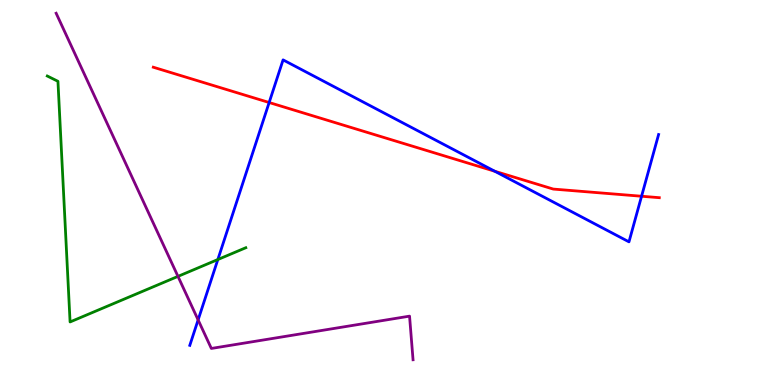[{'lines': ['blue', 'red'], 'intersections': [{'x': 3.47, 'y': 7.34}, {'x': 6.38, 'y': 5.55}, {'x': 8.28, 'y': 4.9}]}, {'lines': ['green', 'red'], 'intersections': []}, {'lines': ['purple', 'red'], 'intersections': []}, {'lines': ['blue', 'green'], 'intersections': [{'x': 2.81, 'y': 3.26}]}, {'lines': ['blue', 'purple'], 'intersections': [{'x': 2.56, 'y': 1.69}]}, {'lines': ['green', 'purple'], 'intersections': [{'x': 2.3, 'y': 2.82}]}]